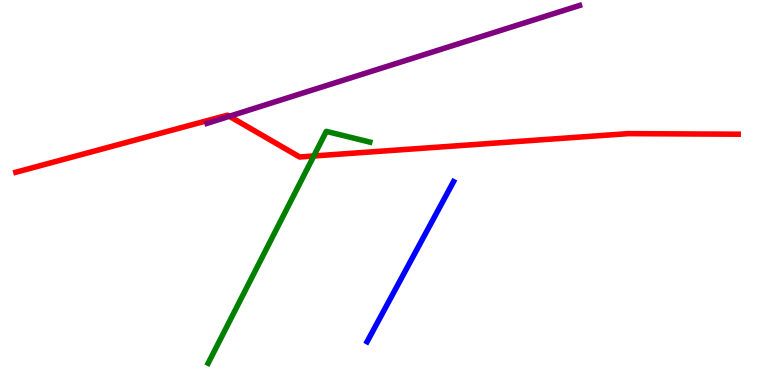[{'lines': ['blue', 'red'], 'intersections': []}, {'lines': ['green', 'red'], 'intersections': [{'x': 4.05, 'y': 5.95}]}, {'lines': ['purple', 'red'], 'intersections': [{'x': 2.96, 'y': 6.98}]}, {'lines': ['blue', 'green'], 'intersections': []}, {'lines': ['blue', 'purple'], 'intersections': []}, {'lines': ['green', 'purple'], 'intersections': []}]